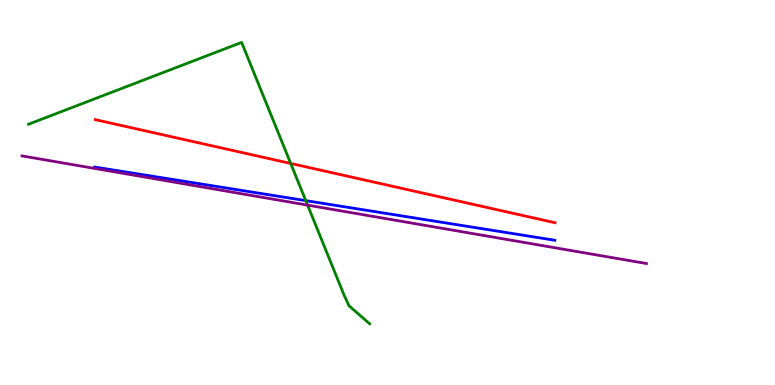[{'lines': ['blue', 'red'], 'intersections': []}, {'lines': ['green', 'red'], 'intersections': [{'x': 3.75, 'y': 5.75}]}, {'lines': ['purple', 'red'], 'intersections': []}, {'lines': ['blue', 'green'], 'intersections': [{'x': 3.95, 'y': 4.79}]}, {'lines': ['blue', 'purple'], 'intersections': []}, {'lines': ['green', 'purple'], 'intersections': [{'x': 3.97, 'y': 4.67}]}]